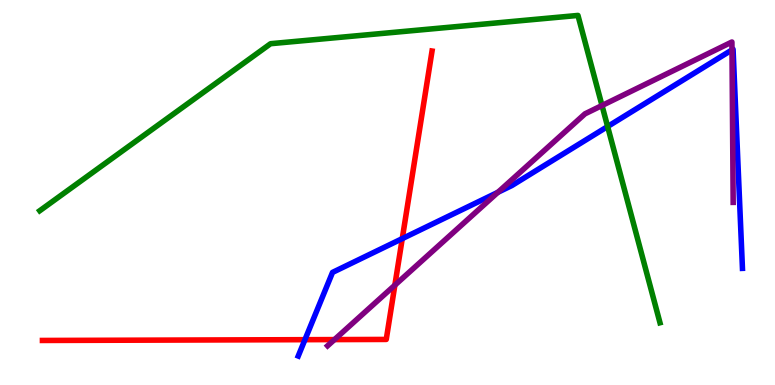[{'lines': ['blue', 'red'], 'intersections': [{'x': 3.93, 'y': 1.18}, {'x': 5.19, 'y': 3.8}]}, {'lines': ['green', 'red'], 'intersections': []}, {'lines': ['purple', 'red'], 'intersections': [{'x': 4.32, 'y': 1.18}, {'x': 5.1, 'y': 2.59}]}, {'lines': ['blue', 'green'], 'intersections': [{'x': 7.84, 'y': 6.71}]}, {'lines': ['blue', 'purple'], 'intersections': [{'x': 6.42, 'y': 5.01}, {'x': 9.44, 'y': 8.7}]}, {'lines': ['green', 'purple'], 'intersections': [{'x': 7.77, 'y': 7.26}]}]